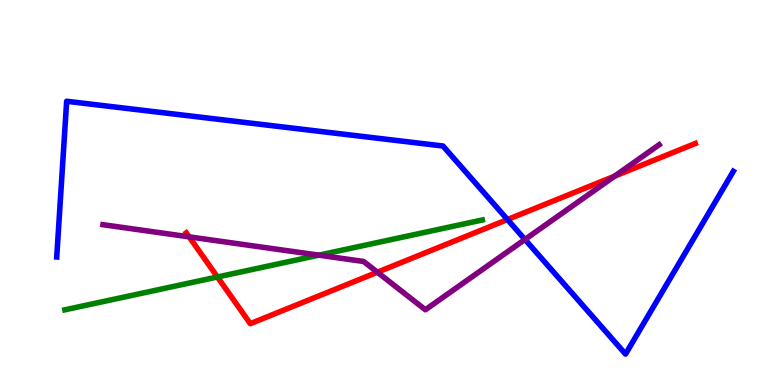[{'lines': ['blue', 'red'], 'intersections': [{'x': 6.55, 'y': 4.3}]}, {'lines': ['green', 'red'], 'intersections': [{'x': 2.81, 'y': 2.81}]}, {'lines': ['purple', 'red'], 'intersections': [{'x': 2.44, 'y': 3.85}, {'x': 4.87, 'y': 2.93}, {'x': 7.93, 'y': 5.42}]}, {'lines': ['blue', 'green'], 'intersections': []}, {'lines': ['blue', 'purple'], 'intersections': [{'x': 6.77, 'y': 3.78}]}, {'lines': ['green', 'purple'], 'intersections': [{'x': 4.11, 'y': 3.37}]}]